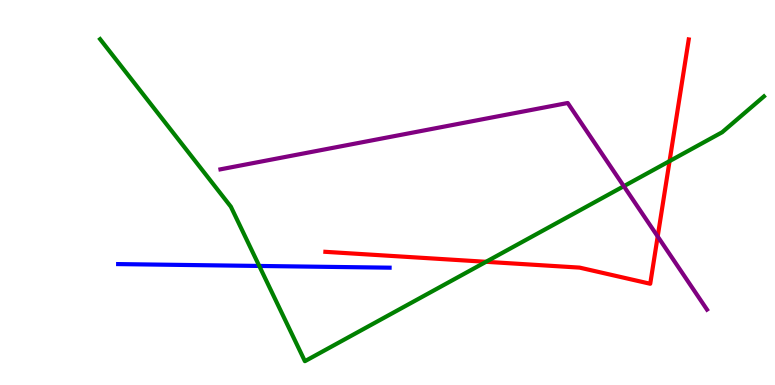[{'lines': ['blue', 'red'], 'intersections': []}, {'lines': ['green', 'red'], 'intersections': [{'x': 6.27, 'y': 3.2}, {'x': 8.64, 'y': 5.82}]}, {'lines': ['purple', 'red'], 'intersections': [{'x': 8.49, 'y': 3.86}]}, {'lines': ['blue', 'green'], 'intersections': [{'x': 3.35, 'y': 3.09}]}, {'lines': ['blue', 'purple'], 'intersections': []}, {'lines': ['green', 'purple'], 'intersections': [{'x': 8.05, 'y': 5.16}]}]